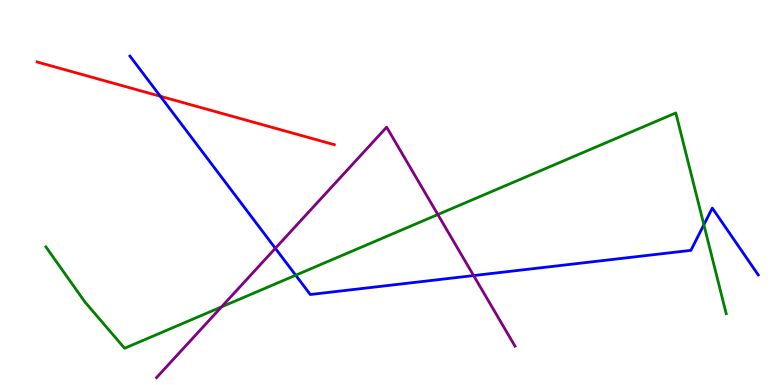[{'lines': ['blue', 'red'], 'intersections': [{'x': 2.07, 'y': 7.5}]}, {'lines': ['green', 'red'], 'intersections': []}, {'lines': ['purple', 'red'], 'intersections': []}, {'lines': ['blue', 'green'], 'intersections': [{'x': 3.82, 'y': 2.85}, {'x': 9.08, 'y': 4.16}]}, {'lines': ['blue', 'purple'], 'intersections': [{'x': 3.55, 'y': 3.55}, {'x': 6.11, 'y': 2.84}]}, {'lines': ['green', 'purple'], 'intersections': [{'x': 2.86, 'y': 2.03}, {'x': 5.65, 'y': 4.43}]}]